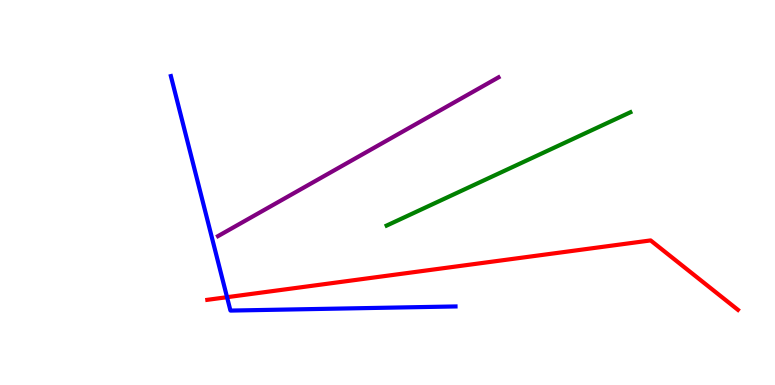[{'lines': ['blue', 'red'], 'intersections': [{'x': 2.93, 'y': 2.28}]}, {'lines': ['green', 'red'], 'intersections': []}, {'lines': ['purple', 'red'], 'intersections': []}, {'lines': ['blue', 'green'], 'intersections': []}, {'lines': ['blue', 'purple'], 'intersections': []}, {'lines': ['green', 'purple'], 'intersections': []}]